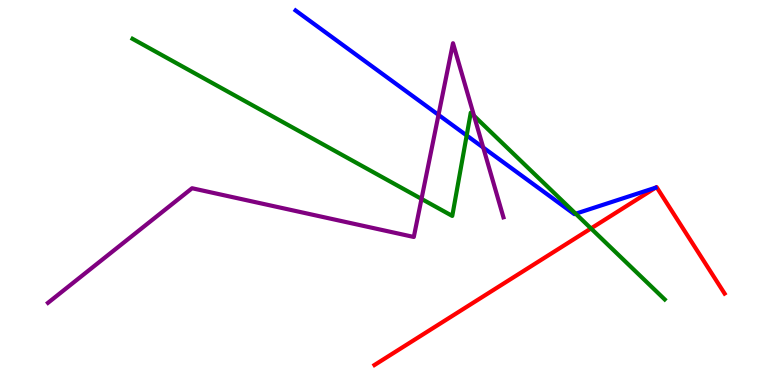[{'lines': ['blue', 'red'], 'intersections': []}, {'lines': ['green', 'red'], 'intersections': [{'x': 7.63, 'y': 4.07}]}, {'lines': ['purple', 'red'], 'intersections': []}, {'lines': ['blue', 'green'], 'intersections': [{'x': 6.02, 'y': 6.48}, {'x': 7.43, 'y': 4.45}]}, {'lines': ['blue', 'purple'], 'intersections': [{'x': 5.66, 'y': 7.02}, {'x': 6.24, 'y': 6.17}]}, {'lines': ['green', 'purple'], 'intersections': [{'x': 5.44, 'y': 4.83}, {'x': 6.12, 'y': 6.99}]}]